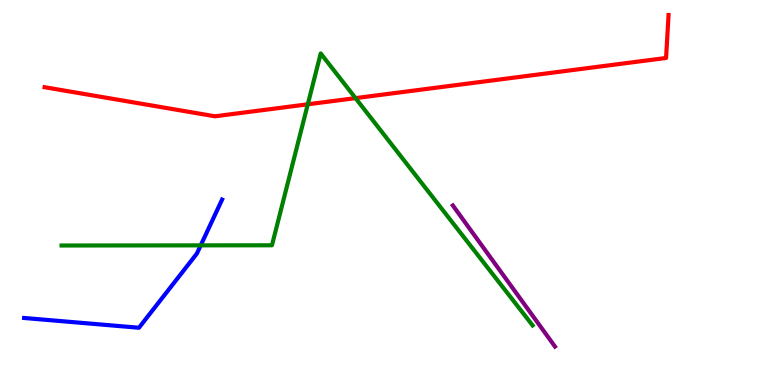[{'lines': ['blue', 'red'], 'intersections': []}, {'lines': ['green', 'red'], 'intersections': [{'x': 3.97, 'y': 7.29}, {'x': 4.59, 'y': 7.45}]}, {'lines': ['purple', 'red'], 'intersections': []}, {'lines': ['blue', 'green'], 'intersections': [{'x': 2.59, 'y': 3.63}]}, {'lines': ['blue', 'purple'], 'intersections': []}, {'lines': ['green', 'purple'], 'intersections': []}]